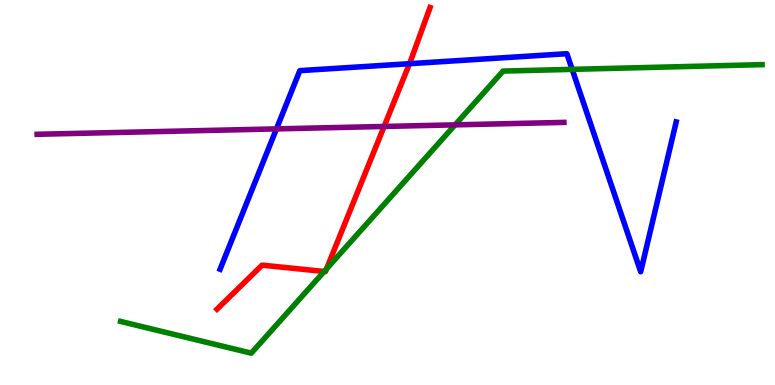[{'lines': ['blue', 'red'], 'intersections': [{'x': 5.28, 'y': 8.35}]}, {'lines': ['green', 'red'], 'intersections': [{'x': 4.18, 'y': 2.95}, {'x': 4.21, 'y': 3.02}]}, {'lines': ['purple', 'red'], 'intersections': [{'x': 4.96, 'y': 6.72}]}, {'lines': ['blue', 'green'], 'intersections': [{'x': 7.38, 'y': 8.2}]}, {'lines': ['blue', 'purple'], 'intersections': [{'x': 3.57, 'y': 6.65}]}, {'lines': ['green', 'purple'], 'intersections': [{'x': 5.87, 'y': 6.76}]}]